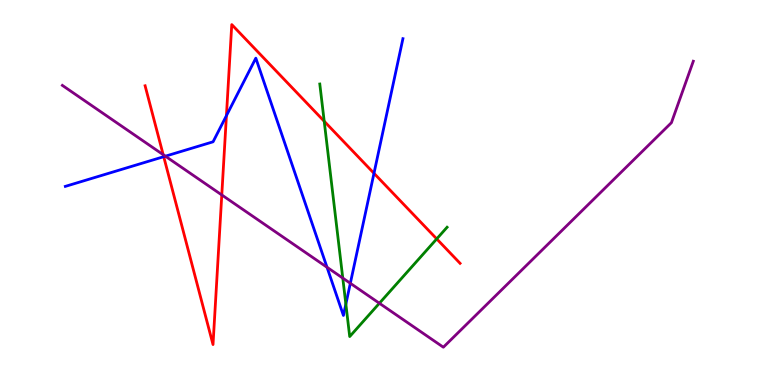[{'lines': ['blue', 'red'], 'intersections': [{'x': 2.11, 'y': 5.93}, {'x': 2.92, 'y': 7.0}, {'x': 4.83, 'y': 5.5}]}, {'lines': ['green', 'red'], 'intersections': [{'x': 4.18, 'y': 6.85}, {'x': 5.64, 'y': 3.79}]}, {'lines': ['purple', 'red'], 'intersections': [{'x': 2.11, 'y': 5.98}, {'x': 2.86, 'y': 4.94}]}, {'lines': ['blue', 'green'], 'intersections': [{'x': 4.46, 'y': 2.1}]}, {'lines': ['blue', 'purple'], 'intersections': [{'x': 2.13, 'y': 5.94}, {'x': 4.22, 'y': 3.06}, {'x': 4.52, 'y': 2.64}]}, {'lines': ['green', 'purple'], 'intersections': [{'x': 4.42, 'y': 2.78}, {'x': 4.9, 'y': 2.12}]}]